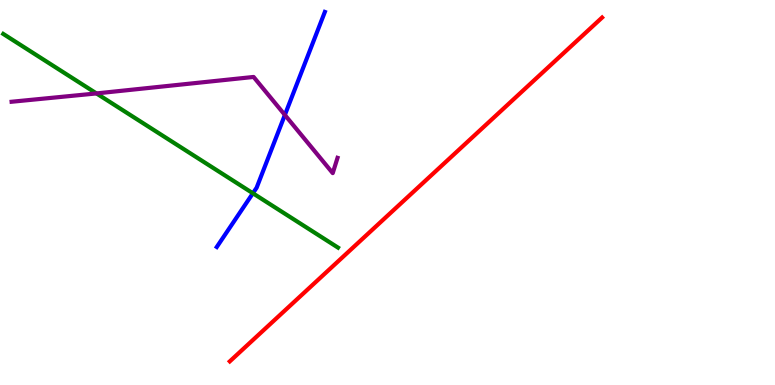[{'lines': ['blue', 'red'], 'intersections': []}, {'lines': ['green', 'red'], 'intersections': []}, {'lines': ['purple', 'red'], 'intersections': []}, {'lines': ['blue', 'green'], 'intersections': [{'x': 3.26, 'y': 4.98}]}, {'lines': ['blue', 'purple'], 'intersections': [{'x': 3.68, 'y': 7.01}]}, {'lines': ['green', 'purple'], 'intersections': [{'x': 1.24, 'y': 7.57}]}]